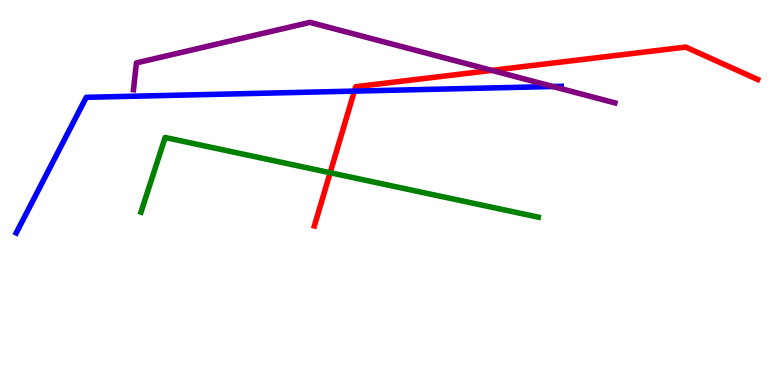[{'lines': ['blue', 'red'], 'intersections': [{'x': 4.57, 'y': 7.63}]}, {'lines': ['green', 'red'], 'intersections': [{'x': 4.26, 'y': 5.51}]}, {'lines': ['purple', 'red'], 'intersections': [{'x': 6.35, 'y': 8.17}]}, {'lines': ['blue', 'green'], 'intersections': []}, {'lines': ['blue', 'purple'], 'intersections': [{'x': 7.13, 'y': 7.75}]}, {'lines': ['green', 'purple'], 'intersections': []}]